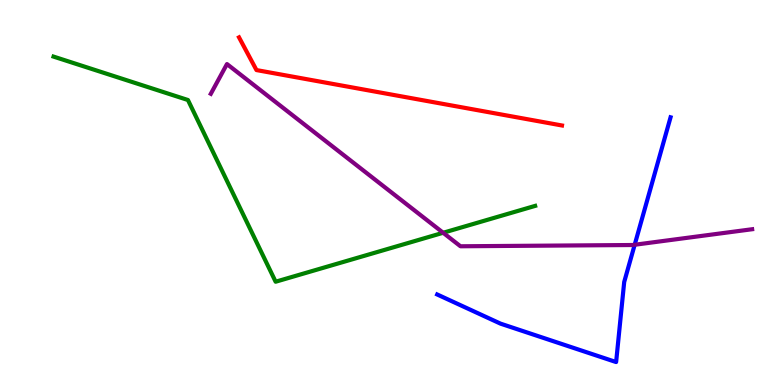[{'lines': ['blue', 'red'], 'intersections': []}, {'lines': ['green', 'red'], 'intersections': []}, {'lines': ['purple', 'red'], 'intersections': []}, {'lines': ['blue', 'green'], 'intersections': []}, {'lines': ['blue', 'purple'], 'intersections': [{'x': 8.19, 'y': 3.64}]}, {'lines': ['green', 'purple'], 'intersections': [{'x': 5.72, 'y': 3.95}]}]